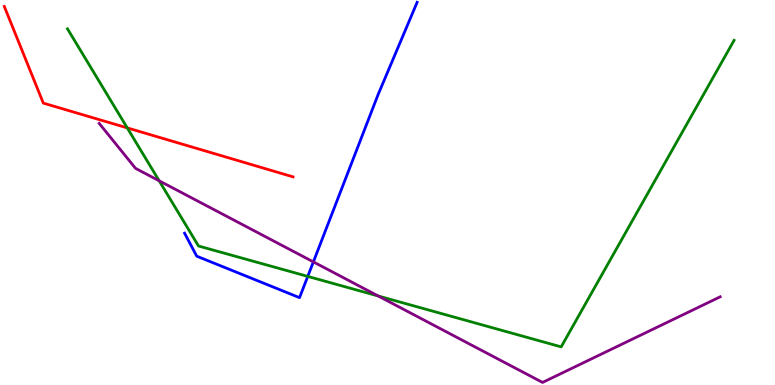[{'lines': ['blue', 'red'], 'intersections': []}, {'lines': ['green', 'red'], 'intersections': [{'x': 1.64, 'y': 6.68}]}, {'lines': ['purple', 'red'], 'intersections': []}, {'lines': ['blue', 'green'], 'intersections': [{'x': 3.97, 'y': 2.82}]}, {'lines': ['blue', 'purple'], 'intersections': [{'x': 4.04, 'y': 3.2}]}, {'lines': ['green', 'purple'], 'intersections': [{'x': 2.05, 'y': 5.3}, {'x': 4.88, 'y': 2.31}]}]